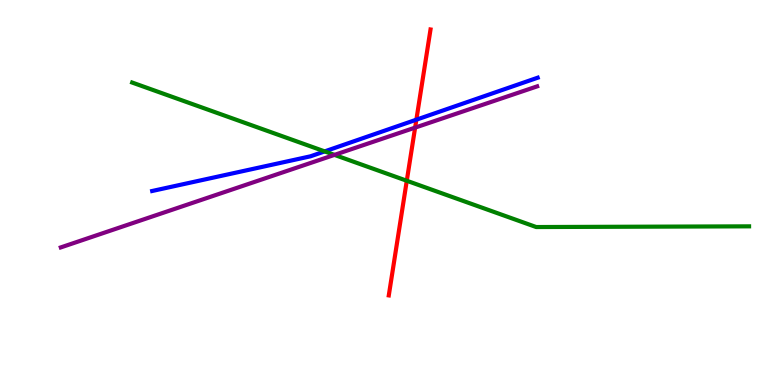[{'lines': ['blue', 'red'], 'intersections': [{'x': 5.37, 'y': 6.89}]}, {'lines': ['green', 'red'], 'intersections': [{'x': 5.25, 'y': 5.31}]}, {'lines': ['purple', 'red'], 'intersections': [{'x': 5.36, 'y': 6.69}]}, {'lines': ['blue', 'green'], 'intersections': [{'x': 4.19, 'y': 6.07}]}, {'lines': ['blue', 'purple'], 'intersections': []}, {'lines': ['green', 'purple'], 'intersections': [{'x': 4.32, 'y': 5.98}]}]